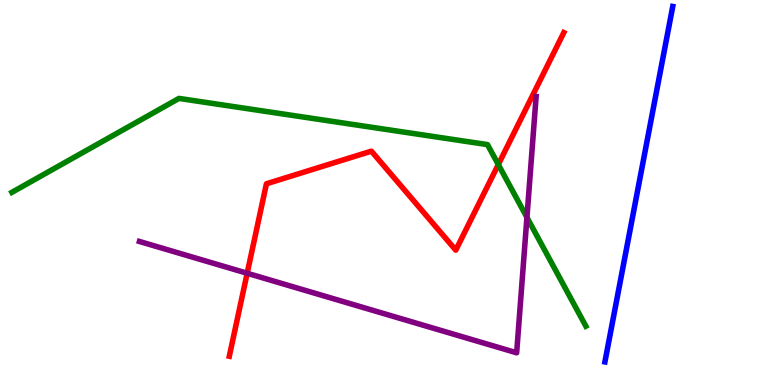[{'lines': ['blue', 'red'], 'intersections': []}, {'lines': ['green', 'red'], 'intersections': [{'x': 6.43, 'y': 5.73}]}, {'lines': ['purple', 'red'], 'intersections': [{'x': 3.19, 'y': 2.9}]}, {'lines': ['blue', 'green'], 'intersections': []}, {'lines': ['blue', 'purple'], 'intersections': []}, {'lines': ['green', 'purple'], 'intersections': [{'x': 6.8, 'y': 4.35}]}]